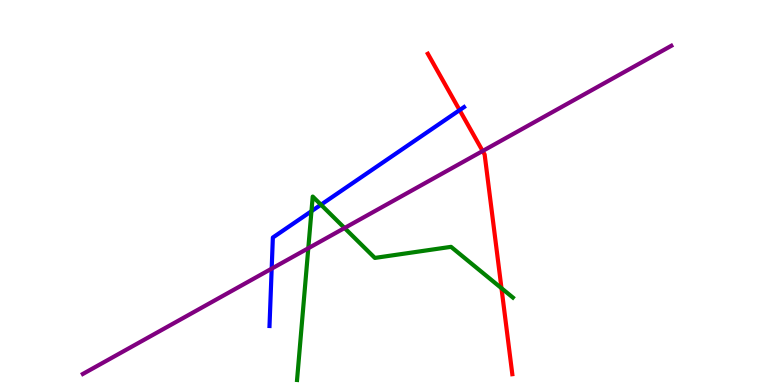[{'lines': ['blue', 'red'], 'intersections': [{'x': 5.93, 'y': 7.14}]}, {'lines': ['green', 'red'], 'intersections': [{'x': 6.47, 'y': 2.51}]}, {'lines': ['purple', 'red'], 'intersections': [{'x': 6.23, 'y': 6.08}]}, {'lines': ['blue', 'green'], 'intersections': [{'x': 4.02, 'y': 4.51}, {'x': 4.14, 'y': 4.68}]}, {'lines': ['blue', 'purple'], 'intersections': [{'x': 3.51, 'y': 3.02}]}, {'lines': ['green', 'purple'], 'intersections': [{'x': 3.98, 'y': 3.55}, {'x': 4.45, 'y': 4.08}]}]